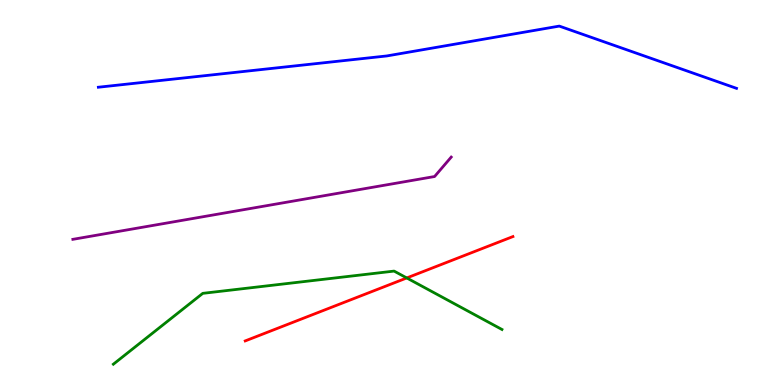[{'lines': ['blue', 'red'], 'intersections': []}, {'lines': ['green', 'red'], 'intersections': [{'x': 5.25, 'y': 2.78}]}, {'lines': ['purple', 'red'], 'intersections': []}, {'lines': ['blue', 'green'], 'intersections': []}, {'lines': ['blue', 'purple'], 'intersections': []}, {'lines': ['green', 'purple'], 'intersections': []}]